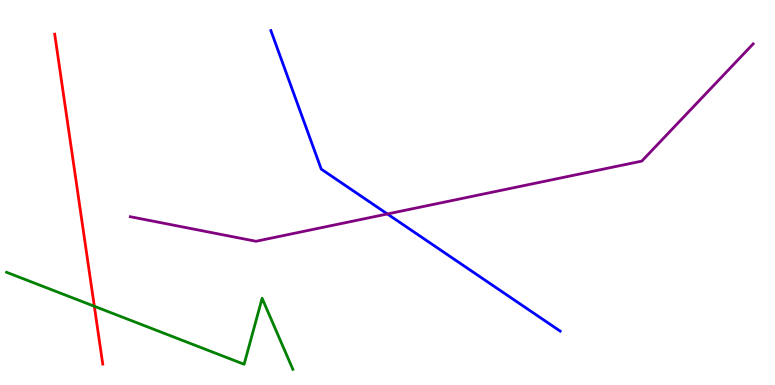[{'lines': ['blue', 'red'], 'intersections': []}, {'lines': ['green', 'red'], 'intersections': [{'x': 1.22, 'y': 2.04}]}, {'lines': ['purple', 'red'], 'intersections': []}, {'lines': ['blue', 'green'], 'intersections': []}, {'lines': ['blue', 'purple'], 'intersections': [{'x': 5.0, 'y': 4.44}]}, {'lines': ['green', 'purple'], 'intersections': []}]